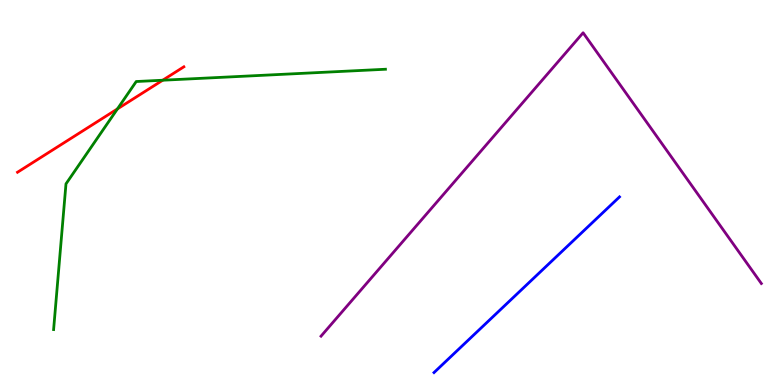[{'lines': ['blue', 'red'], 'intersections': []}, {'lines': ['green', 'red'], 'intersections': [{'x': 1.52, 'y': 7.17}, {'x': 2.1, 'y': 7.92}]}, {'lines': ['purple', 'red'], 'intersections': []}, {'lines': ['blue', 'green'], 'intersections': []}, {'lines': ['blue', 'purple'], 'intersections': []}, {'lines': ['green', 'purple'], 'intersections': []}]